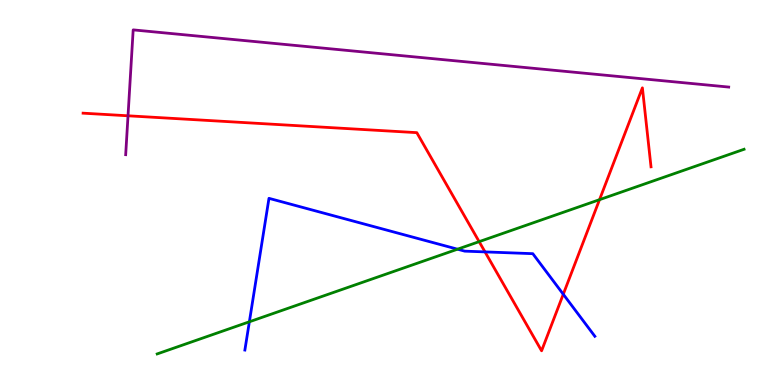[{'lines': ['blue', 'red'], 'intersections': [{'x': 6.26, 'y': 3.46}, {'x': 7.27, 'y': 2.36}]}, {'lines': ['green', 'red'], 'intersections': [{'x': 6.18, 'y': 3.72}, {'x': 7.74, 'y': 4.81}]}, {'lines': ['purple', 'red'], 'intersections': [{'x': 1.65, 'y': 6.99}]}, {'lines': ['blue', 'green'], 'intersections': [{'x': 3.22, 'y': 1.64}, {'x': 5.9, 'y': 3.53}]}, {'lines': ['blue', 'purple'], 'intersections': []}, {'lines': ['green', 'purple'], 'intersections': []}]